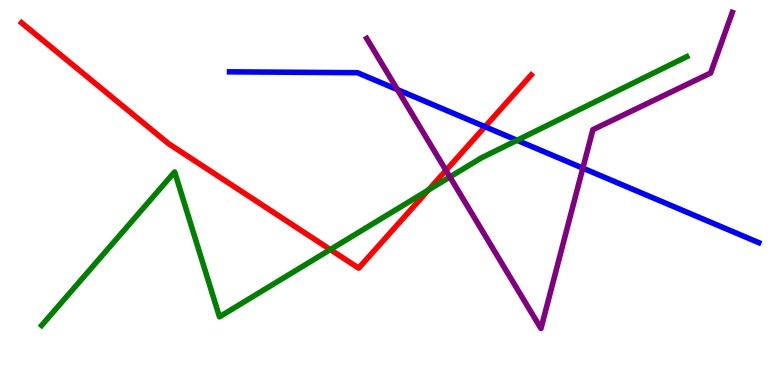[{'lines': ['blue', 'red'], 'intersections': [{'x': 6.26, 'y': 6.71}]}, {'lines': ['green', 'red'], 'intersections': [{'x': 4.26, 'y': 3.52}, {'x': 5.53, 'y': 5.07}]}, {'lines': ['purple', 'red'], 'intersections': [{'x': 5.75, 'y': 5.57}]}, {'lines': ['blue', 'green'], 'intersections': [{'x': 6.67, 'y': 6.36}]}, {'lines': ['blue', 'purple'], 'intersections': [{'x': 5.13, 'y': 7.67}, {'x': 7.52, 'y': 5.63}]}, {'lines': ['green', 'purple'], 'intersections': [{'x': 5.81, 'y': 5.4}]}]